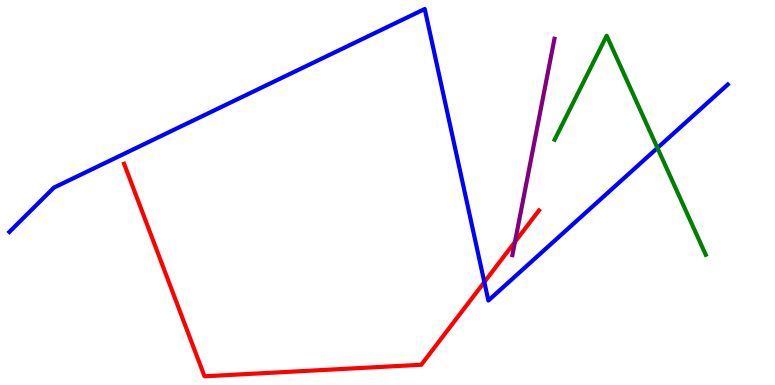[{'lines': ['blue', 'red'], 'intersections': [{'x': 6.25, 'y': 2.67}]}, {'lines': ['green', 'red'], 'intersections': []}, {'lines': ['purple', 'red'], 'intersections': [{'x': 6.64, 'y': 3.72}]}, {'lines': ['blue', 'green'], 'intersections': [{'x': 8.48, 'y': 6.16}]}, {'lines': ['blue', 'purple'], 'intersections': []}, {'lines': ['green', 'purple'], 'intersections': []}]